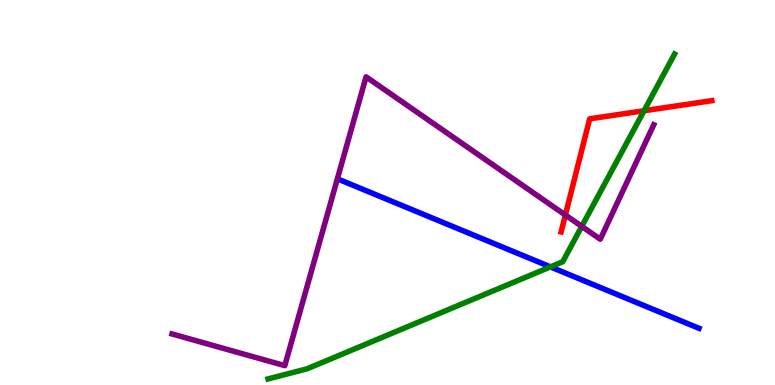[{'lines': ['blue', 'red'], 'intersections': []}, {'lines': ['green', 'red'], 'intersections': [{'x': 8.31, 'y': 7.12}]}, {'lines': ['purple', 'red'], 'intersections': [{'x': 7.3, 'y': 4.41}]}, {'lines': ['blue', 'green'], 'intersections': [{'x': 7.1, 'y': 3.07}]}, {'lines': ['blue', 'purple'], 'intersections': []}, {'lines': ['green', 'purple'], 'intersections': [{'x': 7.51, 'y': 4.12}]}]